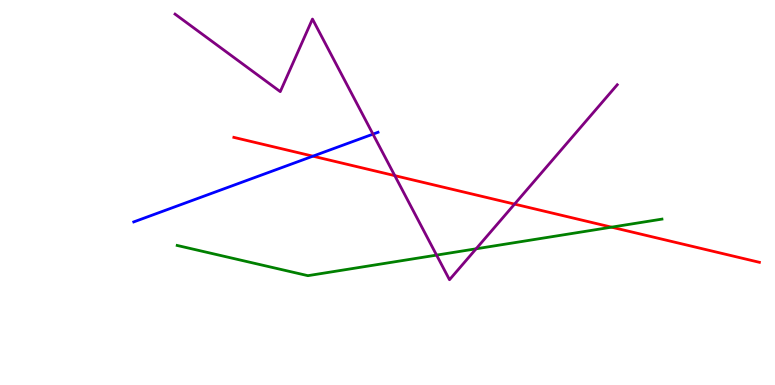[{'lines': ['blue', 'red'], 'intersections': [{'x': 4.04, 'y': 5.94}]}, {'lines': ['green', 'red'], 'intersections': [{'x': 7.89, 'y': 4.1}]}, {'lines': ['purple', 'red'], 'intersections': [{'x': 5.09, 'y': 5.44}, {'x': 6.64, 'y': 4.7}]}, {'lines': ['blue', 'green'], 'intersections': []}, {'lines': ['blue', 'purple'], 'intersections': [{'x': 4.81, 'y': 6.52}]}, {'lines': ['green', 'purple'], 'intersections': [{'x': 5.63, 'y': 3.37}, {'x': 6.14, 'y': 3.54}]}]